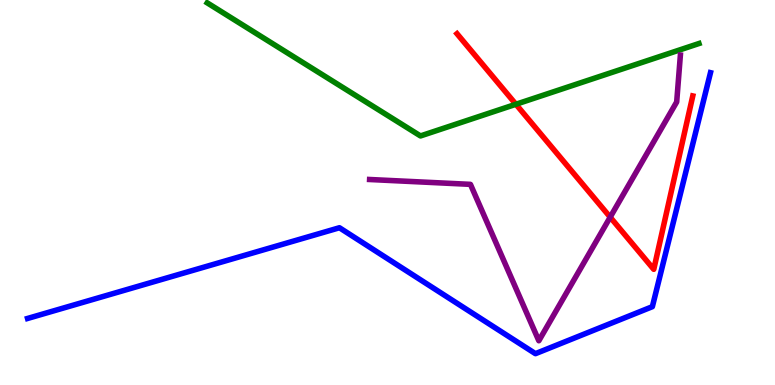[{'lines': ['blue', 'red'], 'intersections': []}, {'lines': ['green', 'red'], 'intersections': [{'x': 6.66, 'y': 7.29}]}, {'lines': ['purple', 'red'], 'intersections': [{'x': 7.87, 'y': 4.36}]}, {'lines': ['blue', 'green'], 'intersections': []}, {'lines': ['blue', 'purple'], 'intersections': []}, {'lines': ['green', 'purple'], 'intersections': []}]